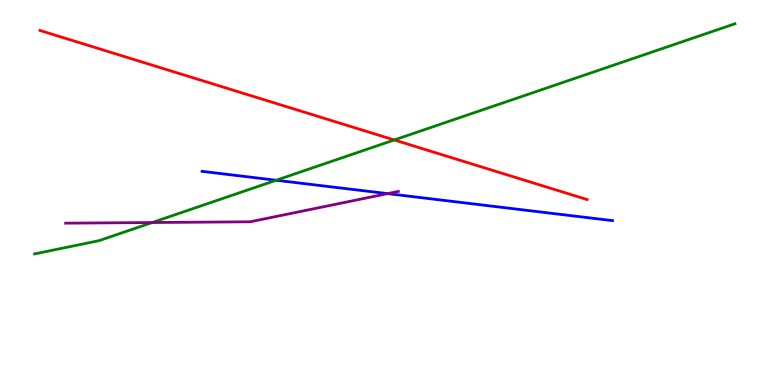[{'lines': ['blue', 'red'], 'intersections': []}, {'lines': ['green', 'red'], 'intersections': [{'x': 5.09, 'y': 6.36}]}, {'lines': ['purple', 'red'], 'intersections': []}, {'lines': ['blue', 'green'], 'intersections': [{'x': 3.56, 'y': 5.32}]}, {'lines': ['blue', 'purple'], 'intersections': [{'x': 5.0, 'y': 4.97}]}, {'lines': ['green', 'purple'], 'intersections': [{'x': 1.96, 'y': 4.22}]}]